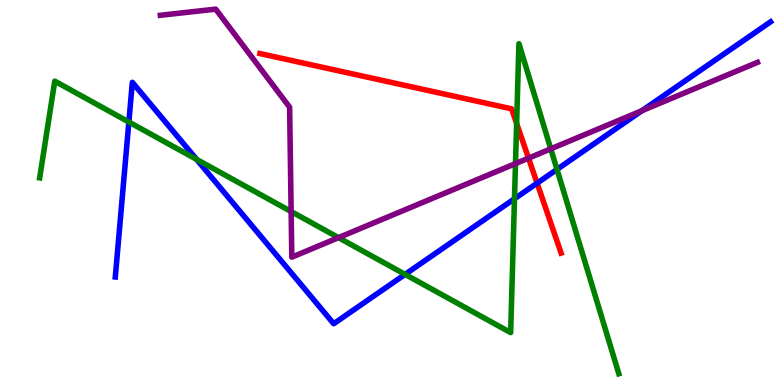[{'lines': ['blue', 'red'], 'intersections': [{'x': 6.93, 'y': 5.24}]}, {'lines': ['green', 'red'], 'intersections': [{'x': 6.67, 'y': 6.79}]}, {'lines': ['purple', 'red'], 'intersections': [{'x': 6.82, 'y': 5.89}]}, {'lines': ['blue', 'green'], 'intersections': [{'x': 1.66, 'y': 6.83}, {'x': 2.54, 'y': 5.86}, {'x': 5.23, 'y': 2.87}, {'x': 6.64, 'y': 4.84}, {'x': 7.19, 'y': 5.6}]}, {'lines': ['blue', 'purple'], 'intersections': [{'x': 8.28, 'y': 7.12}]}, {'lines': ['green', 'purple'], 'intersections': [{'x': 3.76, 'y': 4.51}, {'x': 4.37, 'y': 3.83}, {'x': 6.65, 'y': 5.75}, {'x': 7.11, 'y': 6.13}]}]